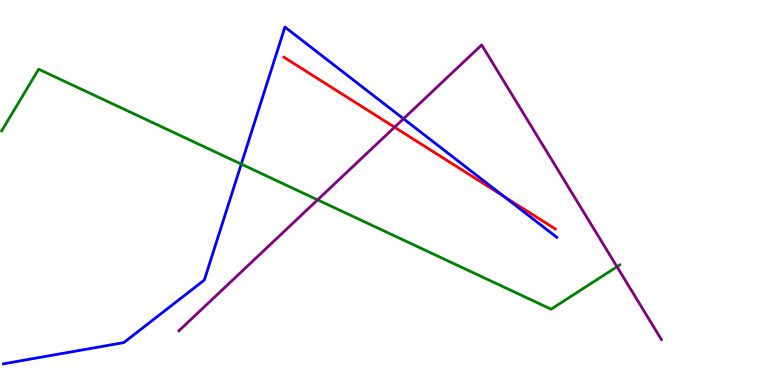[{'lines': ['blue', 'red'], 'intersections': [{'x': 6.5, 'y': 4.9}]}, {'lines': ['green', 'red'], 'intersections': []}, {'lines': ['purple', 'red'], 'intersections': [{'x': 5.09, 'y': 6.7}]}, {'lines': ['blue', 'green'], 'intersections': [{'x': 3.11, 'y': 5.74}]}, {'lines': ['blue', 'purple'], 'intersections': [{'x': 5.21, 'y': 6.92}]}, {'lines': ['green', 'purple'], 'intersections': [{'x': 4.1, 'y': 4.81}, {'x': 7.96, 'y': 3.07}]}]